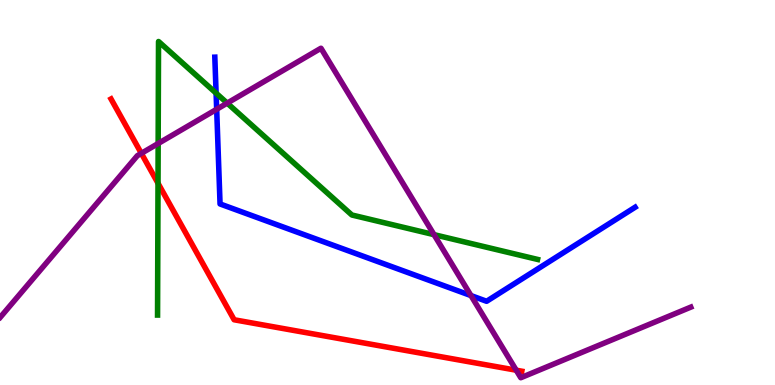[{'lines': ['blue', 'red'], 'intersections': []}, {'lines': ['green', 'red'], 'intersections': [{'x': 2.04, 'y': 5.24}]}, {'lines': ['purple', 'red'], 'intersections': [{'x': 1.82, 'y': 6.02}, {'x': 6.66, 'y': 0.384}]}, {'lines': ['blue', 'green'], 'intersections': [{'x': 2.79, 'y': 7.58}]}, {'lines': ['blue', 'purple'], 'intersections': [{'x': 2.8, 'y': 7.16}, {'x': 6.08, 'y': 2.32}]}, {'lines': ['green', 'purple'], 'intersections': [{'x': 2.04, 'y': 6.27}, {'x': 2.93, 'y': 7.32}, {'x': 5.6, 'y': 3.91}]}]